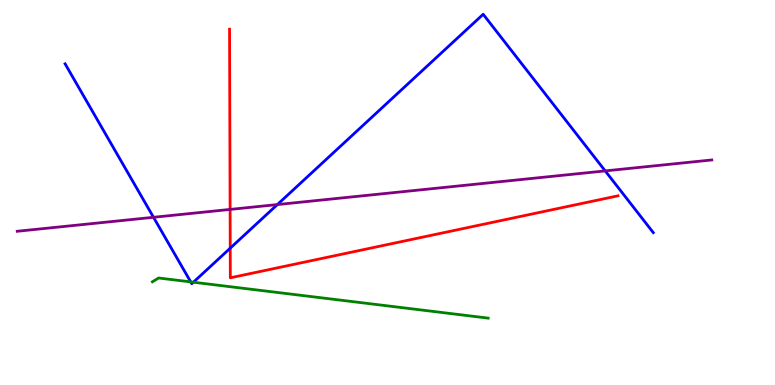[{'lines': ['blue', 'red'], 'intersections': [{'x': 2.97, 'y': 3.55}]}, {'lines': ['green', 'red'], 'intersections': []}, {'lines': ['purple', 'red'], 'intersections': [{'x': 2.97, 'y': 4.56}]}, {'lines': ['blue', 'green'], 'intersections': [{'x': 2.46, 'y': 2.68}, {'x': 2.5, 'y': 2.67}]}, {'lines': ['blue', 'purple'], 'intersections': [{'x': 1.98, 'y': 4.36}, {'x': 3.58, 'y': 4.69}, {'x': 7.81, 'y': 5.56}]}, {'lines': ['green', 'purple'], 'intersections': []}]